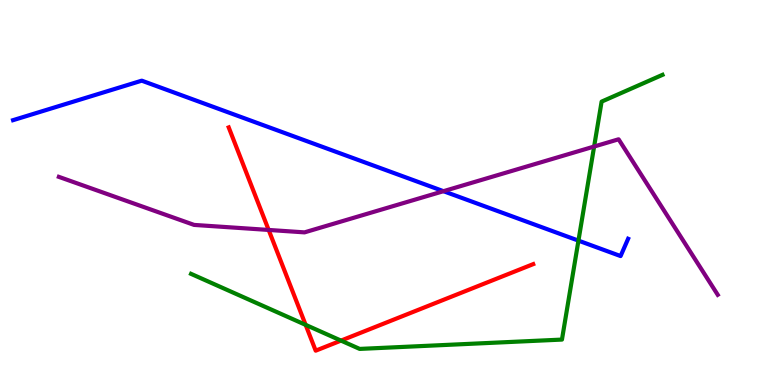[{'lines': ['blue', 'red'], 'intersections': []}, {'lines': ['green', 'red'], 'intersections': [{'x': 3.94, 'y': 1.56}, {'x': 4.4, 'y': 1.15}]}, {'lines': ['purple', 'red'], 'intersections': [{'x': 3.47, 'y': 4.03}]}, {'lines': ['blue', 'green'], 'intersections': [{'x': 7.46, 'y': 3.75}]}, {'lines': ['blue', 'purple'], 'intersections': [{'x': 5.72, 'y': 5.03}]}, {'lines': ['green', 'purple'], 'intersections': [{'x': 7.67, 'y': 6.19}]}]